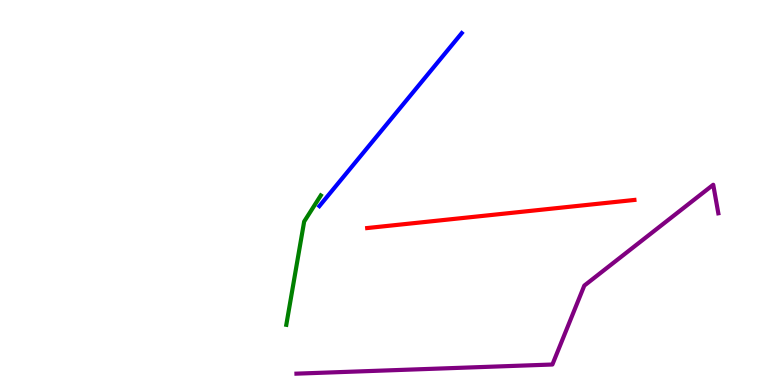[{'lines': ['blue', 'red'], 'intersections': []}, {'lines': ['green', 'red'], 'intersections': []}, {'lines': ['purple', 'red'], 'intersections': []}, {'lines': ['blue', 'green'], 'intersections': []}, {'lines': ['blue', 'purple'], 'intersections': []}, {'lines': ['green', 'purple'], 'intersections': []}]